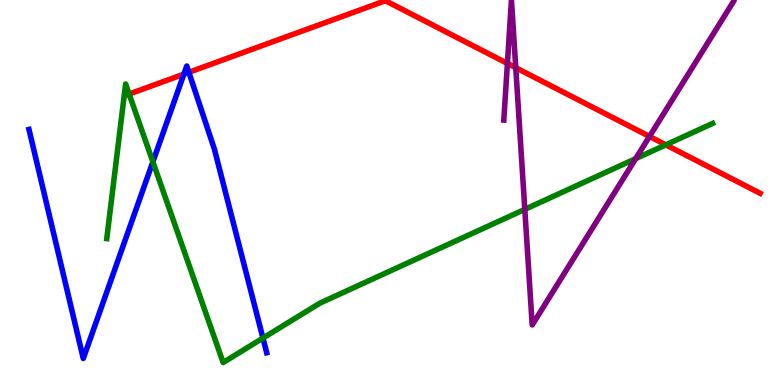[{'lines': ['blue', 'red'], 'intersections': [{'x': 2.37, 'y': 8.07}, {'x': 2.44, 'y': 8.12}]}, {'lines': ['green', 'red'], 'intersections': [{'x': 1.67, 'y': 7.56}, {'x': 8.59, 'y': 6.24}]}, {'lines': ['purple', 'red'], 'intersections': [{'x': 6.55, 'y': 8.35}, {'x': 6.65, 'y': 8.24}, {'x': 8.38, 'y': 6.46}]}, {'lines': ['blue', 'green'], 'intersections': [{'x': 1.97, 'y': 5.8}, {'x': 3.39, 'y': 1.22}]}, {'lines': ['blue', 'purple'], 'intersections': []}, {'lines': ['green', 'purple'], 'intersections': [{'x': 6.77, 'y': 4.56}, {'x': 8.2, 'y': 5.88}]}]